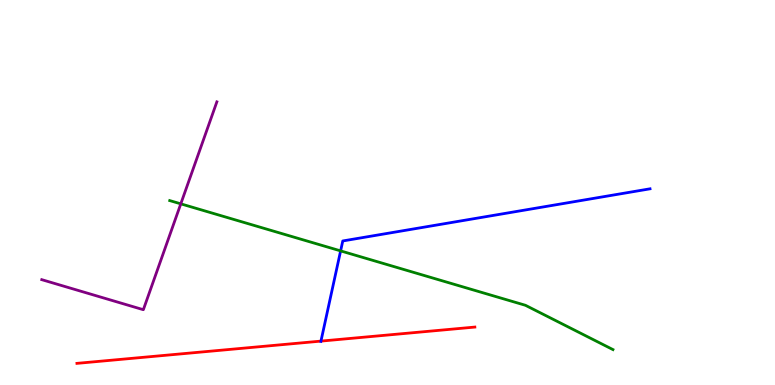[{'lines': ['blue', 'red'], 'intersections': [{'x': 4.14, 'y': 1.14}]}, {'lines': ['green', 'red'], 'intersections': []}, {'lines': ['purple', 'red'], 'intersections': []}, {'lines': ['blue', 'green'], 'intersections': [{'x': 4.4, 'y': 3.48}]}, {'lines': ['blue', 'purple'], 'intersections': []}, {'lines': ['green', 'purple'], 'intersections': [{'x': 2.33, 'y': 4.71}]}]